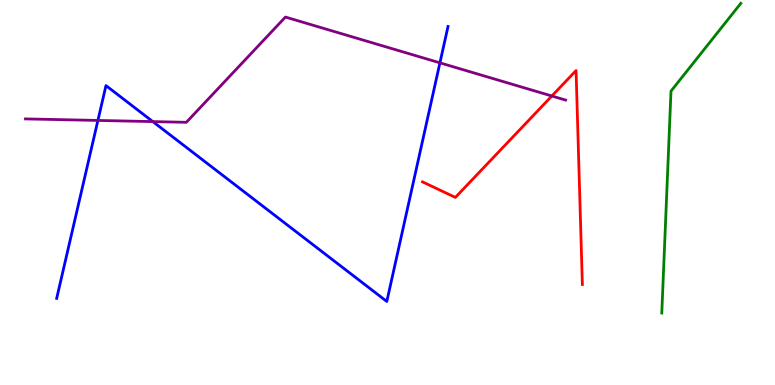[{'lines': ['blue', 'red'], 'intersections': []}, {'lines': ['green', 'red'], 'intersections': []}, {'lines': ['purple', 'red'], 'intersections': [{'x': 7.12, 'y': 7.51}]}, {'lines': ['blue', 'green'], 'intersections': []}, {'lines': ['blue', 'purple'], 'intersections': [{'x': 1.26, 'y': 6.87}, {'x': 1.97, 'y': 6.84}, {'x': 5.68, 'y': 8.37}]}, {'lines': ['green', 'purple'], 'intersections': []}]